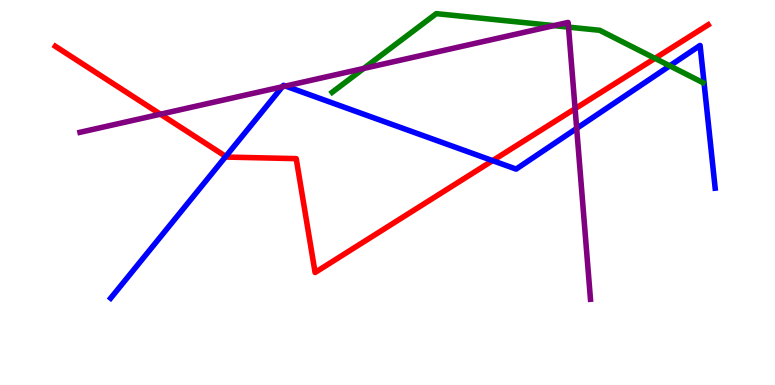[{'lines': ['blue', 'red'], 'intersections': [{'x': 2.91, 'y': 5.94}, {'x': 6.36, 'y': 5.83}]}, {'lines': ['green', 'red'], 'intersections': [{'x': 8.45, 'y': 8.48}]}, {'lines': ['purple', 'red'], 'intersections': [{'x': 2.07, 'y': 7.03}, {'x': 7.42, 'y': 7.18}]}, {'lines': ['blue', 'green'], 'intersections': [{'x': 8.64, 'y': 8.29}]}, {'lines': ['blue', 'purple'], 'intersections': [{'x': 3.64, 'y': 7.75}, {'x': 3.68, 'y': 7.76}, {'x': 7.44, 'y': 6.67}]}, {'lines': ['green', 'purple'], 'intersections': [{'x': 4.69, 'y': 8.22}, {'x': 7.15, 'y': 9.33}, {'x': 7.34, 'y': 9.3}]}]